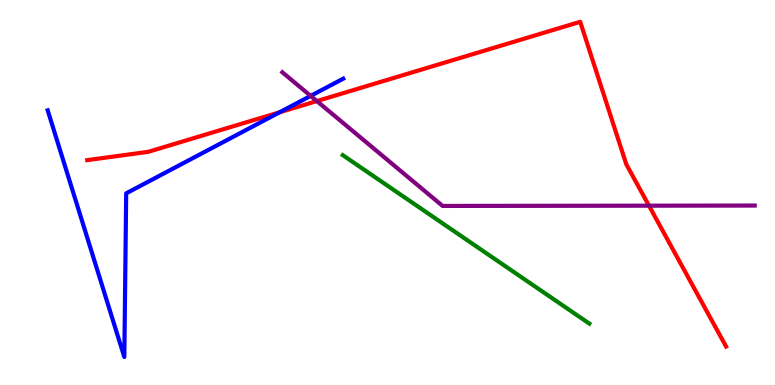[{'lines': ['blue', 'red'], 'intersections': [{'x': 3.61, 'y': 7.08}]}, {'lines': ['green', 'red'], 'intersections': []}, {'lines': ['purple', 'red'], 'intersections': [{'x': 4.09, 'y': 7.37}, {'x': 8.37, 'y': 4.66}]}, {'lines': ['blue', 'green'], 'intersections': []}, {'lines': ['blue', 'purple'], 'intersections': [{'x': 4.01, 'y': 7.51}]}, {'lines': ['green', 'purple'], 'intersections': []}]